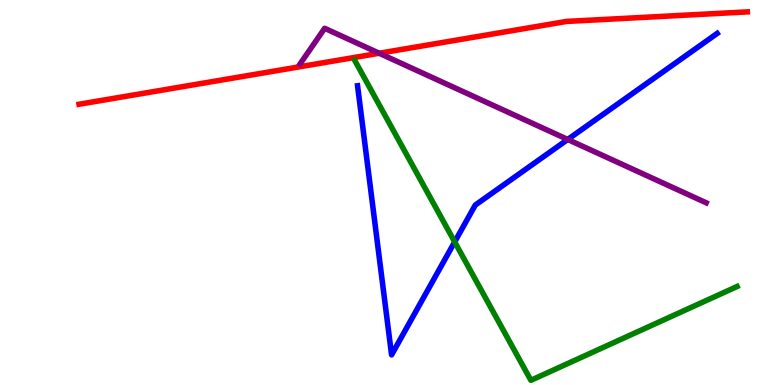[{'lines': ['blue', 'red'], 'intersections': []}, {'lines': ['green', 'red'], 'intersections': []}, {'lines': ['purple', 'red'], 'intersections': [{'x': 4.89, 'y': 8.62}]}, {'lines': ['blue', 'green'], 'intersections': [{'x': 5.87, 'y': 3.72}]}, {'lines': ['blue', 'purple'], 'intersections': [{'x': 7.33, 'y': 6.38}]}, {'lines': ['green', 'purple'], 'intersections': []}]